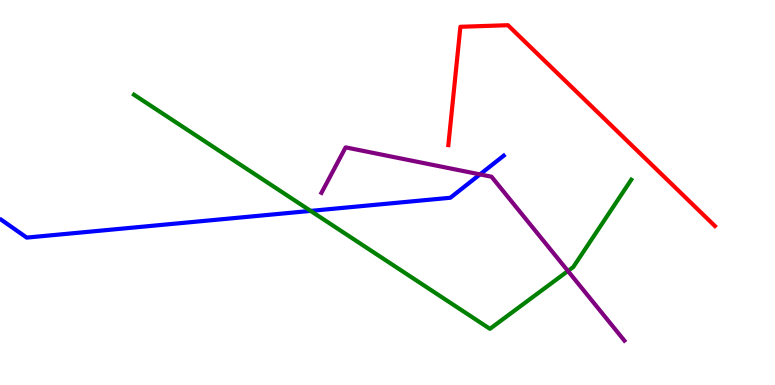[{'lines': ['blue', 'red'], 'intersections': []}, {'lines': ['green', 'red'], 'intersections': []}, {'lines': ['purple', 'red'], 'intersections': []}, {'lines': ['blue', 'green'], 'intersections': [{'x': 4.01, 'y': 4.52}]}, {'lines': ['blue', 'purple'], 'intersections': [{'x': 6.19, 'y': 5.47}]}, {'lines': ['green', 'purple'], 'intersections': [{'x': 7.33, 'y': 2.96}]}]